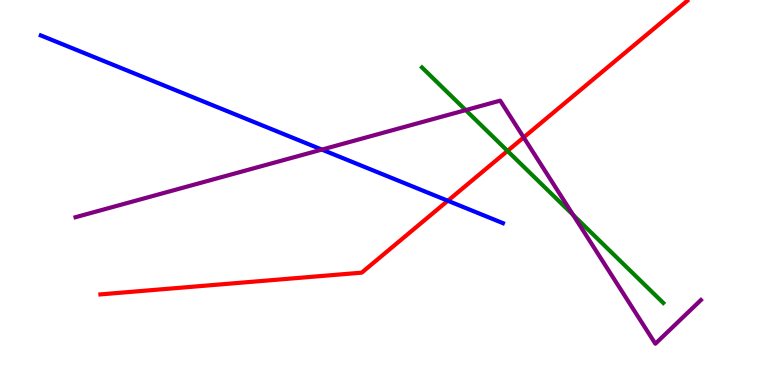[{'lines': ['blue', 'red'], 'intersections': [{'x': 5.78, 'y': 4.79}]}, {'lines': ['green', 'red'], 'intersections': [{'x': 6.55, 'y': 6.08}]}, {'lines': ['purple', 'red'], 'intersections': [{'x': 6.76, 'y': 6.43}]}, {'lines': ['blue', 'green'], 'intersections': []}, {'lines': ['blue', 'purple'], 'intersections': [{'x': 4.15, 'y': 6.11}]}, {'lines': ['green', 'purple'], 'intersections': [{'x': 6.01, 'y': 7.14}, {'x': 7.4, 'y': 4.41}]}]